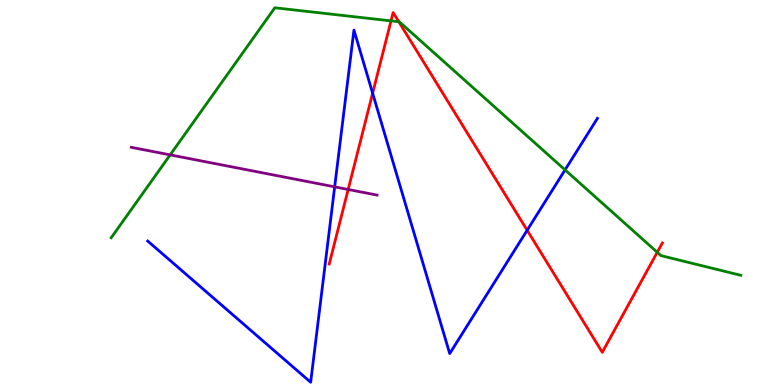[{'lines': ['blue', 'red'], 'intersections': [{'x': 4.81, 'y': 7.58}, {'x': 6.8, 'y': 4.02}]}, {'lines': ['green', 'red'], 'intersections': [{'x': 5.05, 'y': 9.46}, {'x': 5.15, 'y': 9.43}, {'x': 8.48, 'y': 3.45}]}, {'lines': ['purple', 'red'], 'intersections': [{'x': 4.49, 'y': 5.08}]}, {'lines': ['blue', 'green'], 'intersections': [{'x': 7.29, 'y': 5.59}]}, {'lines': ['blue', 'purple'], 'intersections': [{'x': 4.32, 'y': 5.15}]}, {'lines': ['green', 'purple'], 'intersections': [{'x': 2.2, 'y': 5.98}]}]